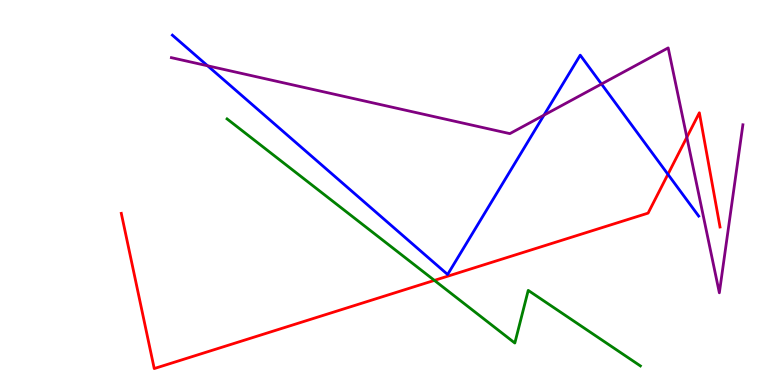[{'lines': ['blue', 'red'], 'intersections': [{'x': 8.62, 'y': 5.47}]}, {'lines': ['green', 'red'], 'intersections': [{'x': 5.61, 'y': 2.72}]}, {'lines': ['purple', 'red'], 'intersections': [{'x': 8.86, 'y': 6.43}]}, {'lines': ['blue', 'green'], 'intersections': []}, {'lines': ['blue', 'purple'], 'intersections': [{'x': 2.68, 'y': 8.29}, {'x': 7.02, 'y': 7.01}, {'x': 7.76, 'y': 7.82}]}, {'lines': ['green', 'purple'], 'intersections': []}]